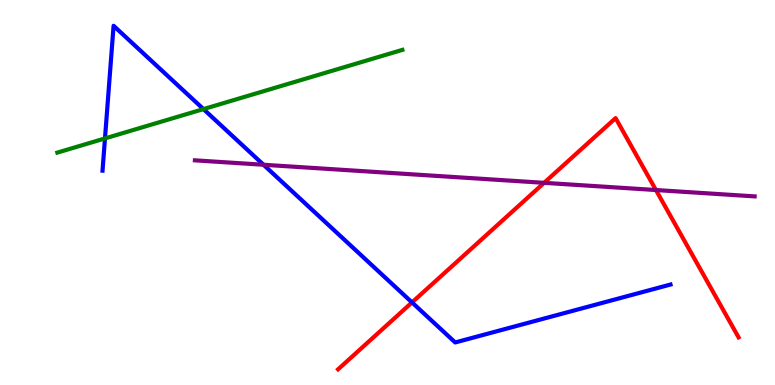[{'lines': ['blue', 'red'], 'intersections': [{'x': 5.32, 'y': 2.15}]}, {'lines': ['green', 'red'], 'intersections': []}, {'lines': ['purple', 'red'], 'intersections': [{'x': 7.02, 'y': 5.25}, {'x': 8.46, 'y': 5.06}]}, {'lines': ['blue', 'green'], 'intersections': [{'x': 1.35, 'y': 6.4}, {'x': 2.63, 'y': 7.17}]}, {'lines': ['blue', 'purple'], 'intersections': [{'x': 3.4, 'y': 5.72}]}, {'lines': ['green', 'purple'], 'intersections': []}]